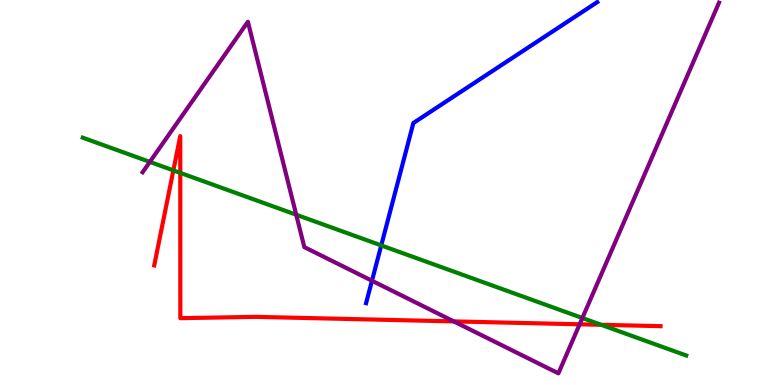[{'lines': ['blue', 'red'], 'intersections': []}, {'lines': ['green', 'red'], 'intersections': [{'x': 2.24, 'y': 5.57}, {'x': 2.33, 'y': 5.51}, {'x': 7.76, 'y': 1.56}]}, {'lines': ['purple', 'red'], 'intersections': [{'x': 5.86, 'y': 1.65}, {'x': 7.48, 'y': 1.58}]}, {'lines': ['blue', 'green'], 'intersections': [{'x': 4.92, 'y': 3.63}]}, {'lines': ['blue', 'purple'], 'intersections': [{'x': 4.8, 'y': 2.71}]}, {'lines': ['green', 'purple'], 'intersections': [{'x': 1.93, 'y': 5.8}, {'x': 3.82, 'y': 4.42}, {'x': 7.51, 'y': 1.74}]}]